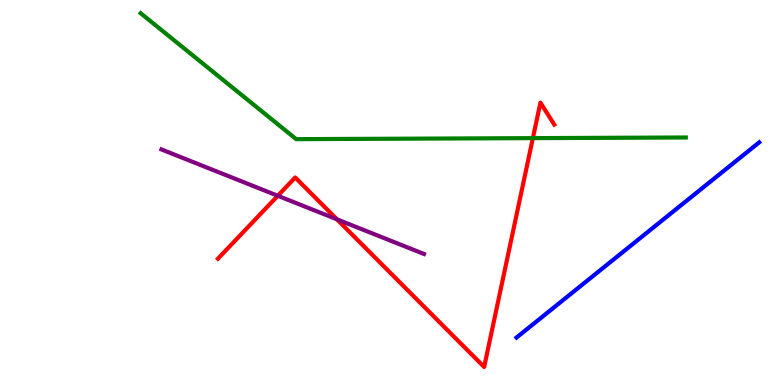[{'lines': ['blue', 'red'], 'intersections': []}, {'lines': ['green', 'red'], 'intersections': [{'x': 6.88, 'y': 6.41}]}, {'lines': ['purple', 'red'], 'intersections': [{'x': 3.58, 'y': 4.92}, {'x': 4.35, 'y': 4.3}]}, {'lines': ['blue', 'green'], 'intersections': []}, {'lines': ['blue', 'purple'], 'intersections': []}, {'lines': ['green', 'purple'], 'intersections': []}]